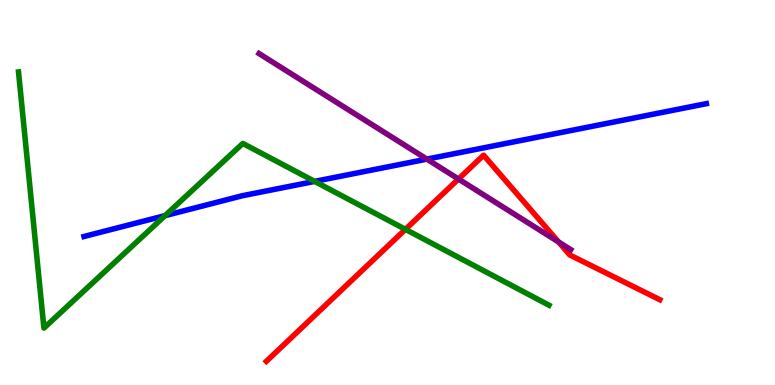[{'lines': ['blue', 'red'], 'intersections': []}, {'lines': ['green', 'red'], 'intersections': [{'x': 5.23, 'y': 4.04}]}, {'lines': ['purple', 'red'], 'intersections': [{'x': 5.92, 'y': 5.35}, {'x': 7.21, 'y': 3.71}]}, {'lines': ['blue', 'green'], 'intersections': [{'x': 2.13, 'y': 4.4}, {'x': 4.06, 'y': 5.29}]}, {'lines': ['blue', 'purple'], 'intersections': [{'x': 5.51, 'y': 5.87}]}, {'lines': ['green', 'purple'], 'intersections': []}]